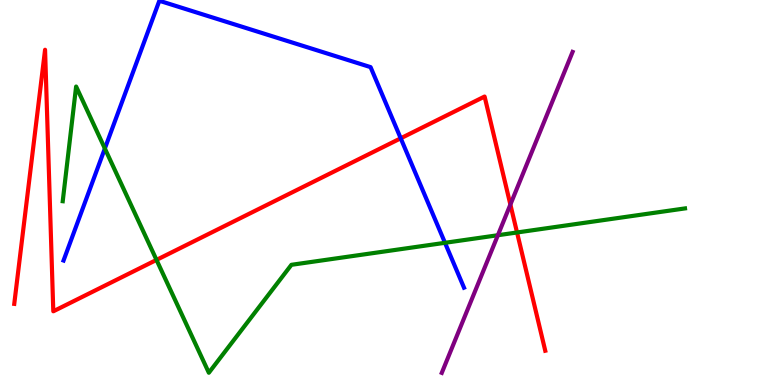[{'lines': ['blue', 'red'], 'intersections': [{'x': 5.17, 'y': 6.41}]}, {'lines': ['green', 'red'], 'intersections': [{'x': 2.02, 'y': 3.25}, {'x': 6.67, 'y': 3.96}]}, {'lines': ['purple', 'red'], 'intersections': [{'x': 6.59, 'y': 4.69}]}, {'lines': ['blue', 'green'], 'intersections': [{'x': 1.35, 'y': 6.14}, {'x': 5.74, 'y': 3.69}]}, {'lines': ['blue', 'purple'], 'intersections': []}, {'lines': ['green', 'purple'], 'intersections': [{'x': 6.42, 'y': 3.89}]}]